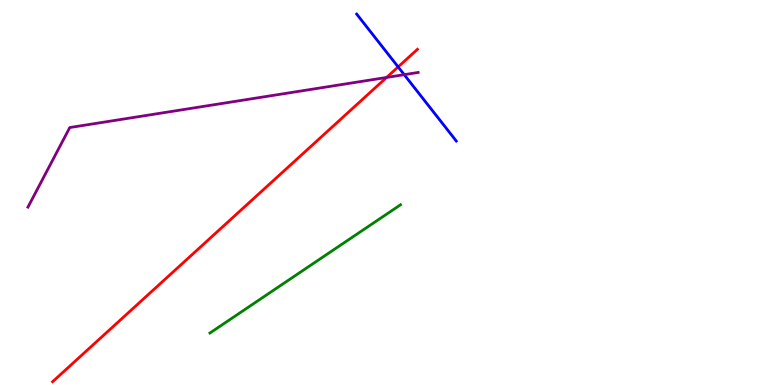[{'lines': ['blue', 'red'], 'intersections': [{'x': 5.14, 'y': 8.26}]}, {'lines': ['green', 'red'], 'intersections': []}, {'lines': ['purple', 'red'], 'intersections': [{'x': 4.99, 'y': 7.99}]}, {'lines': ['blue', 'green'], 'intersections': []}, {'lines': ['blue', 'purple'], 'intersections': [{'x': 5.22, 'y': 8.06}]}, {'lines': ['green', 'purple'], 'intersections': []}]